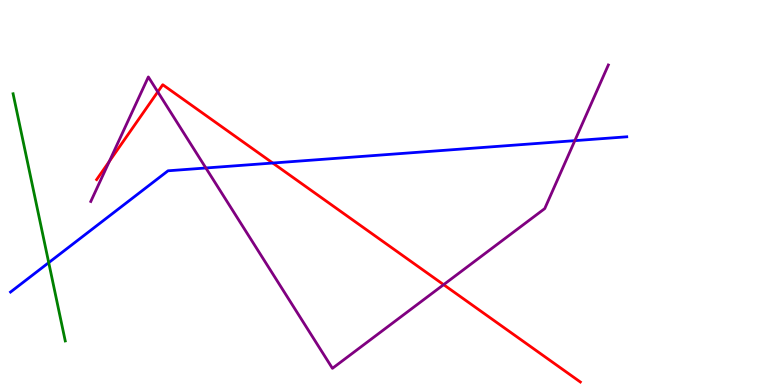[{'lines': ['blue', 'red'], 'intersections': [{'x': 3.52, 'y': 5.77}]}, {'lines': ['green', 'red'], 'intersections': []}, {'lines': ['purple', 'red'], 'intersections': [{'x': 1.41, 'y': 5.81}, {'x': 2.04, 'y': 7.61}, {'x': 5.72, 'y': 2.61}]}, {'lines': ['blue', 'green'], 'intersections': [{'x': 0.629, 'y': 3.18}]}, {'lines': ['blue', 'purple'], 'intersections': [{'x': 2.66, 'y': 5.64}, {'x': 7.42, 'y': 6.35}]}, {'lines': ['green', 'purple'], 'intersections': []}]